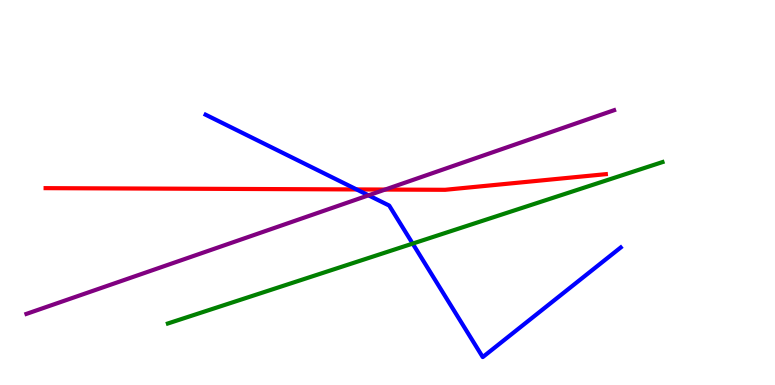[{'lines': ['blue', 'red'], 'intersections': [{'x': 4.6, 'y': 5.08}]}, {'lines': ['green', 'red'], 'intersections': []}, {'lines': ['purple', 'red'], 'intersections': [{'x': 4.97, 'y': 5.08}]}, {'lines': ['blue', 'green'], 'intersections': [{'x': 5.32, 'y': 3.67}]}, {'lines': ['blue', 'purple'], 'intersections': [{'x': 4.75, 'y': 4.93}]}, {'lines': ['green', 'purple'], 'intersections': []}]